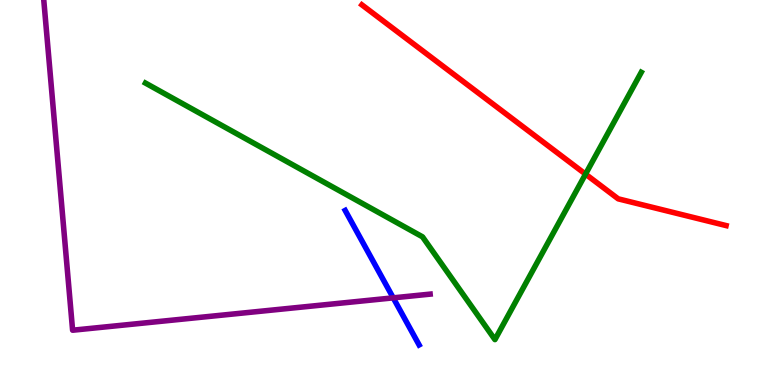[{'lines': ['blue', 'red'], 'intersections': []}, {'lines': ['green', 'red'], 'intersections': [{'x': 7.56, 'y': 5.48}]}, {'lines': ['purple', 'red'], 'intersections': []}, {'lines': ['blue', 'green'], 'intersections': []}, {'lines': ['blue', 'purple'], 'intersections': [{'x': 5.07, 'y': 2.26}]}, {'lines': ['green', 'purple'], 'intersections': []}]